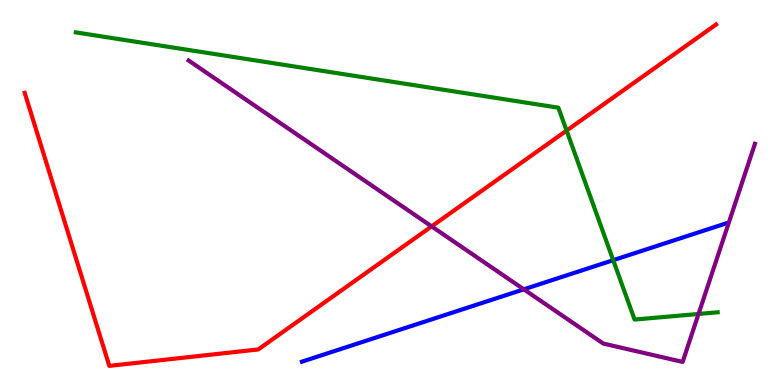[{'lines': ['blue', 'red'], 'intersections': []}, {'lines': ['green', 'red'], 'intersections': [{'x': 7.31, 'y': 6.61}]}, {'lines': ['purple', 'red'], 'intersections': [{'x': 5.57, 'y': 4.12}]}, {'lines': ['blue', 'green'], 'intersections': [{'x': 7.91, 'y': 3.24}]}, {'lines': ['blue', 'purple'], 'intersections': [{'x': 6.76, 'y': 2.48}]}, {'lines': ['green', 'purple'], 'intersections': [{'x': 9.01, 'y': 1.85}]}]